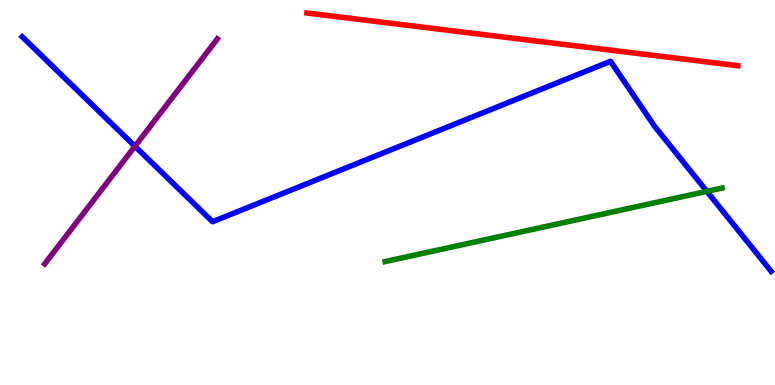[{'lines': ['blue', 'red'], 'intersections': []}, {'lines': ['green', 'red'], 'intersections': []}, {'lines': ['purple', 'red'], 'intersections': []}, {'lines': ['blue', 'green'], 'intersections': [{'x': 9.12, 'y': 5.03}]}, {'lines': ['blue', 'purple'], 'intersections': [{'x': 1.74, 'y': 6.2}]}, {'lines': ['green', 'purple'], 'intersections': []}]